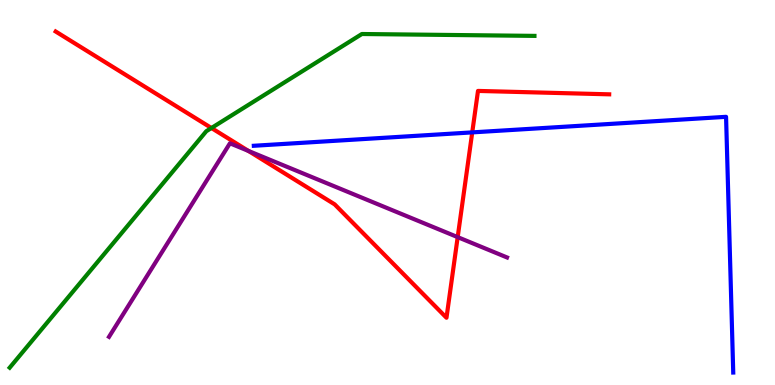[{'lines': ['blue', 'red'], 'intersections': [{'x': 6.09, 'y': 6.56}]}, {'lines': ['green', 'red'], 'intersections': [{'x': 2.73, 'y': 6.68}]}, {'lines': ['purple', 'red'], 'intersections': [{'x': 3.21, 'y': 6.08}, {'x': 5.91, 'y': 3.84}]}, {'lines': ['blue', 'green'], 'intersections': []}, {'lines': ['blue', 'purple'], 'intersections': []}, {'lines': ['green', 'purple'], 'intersections': []}]